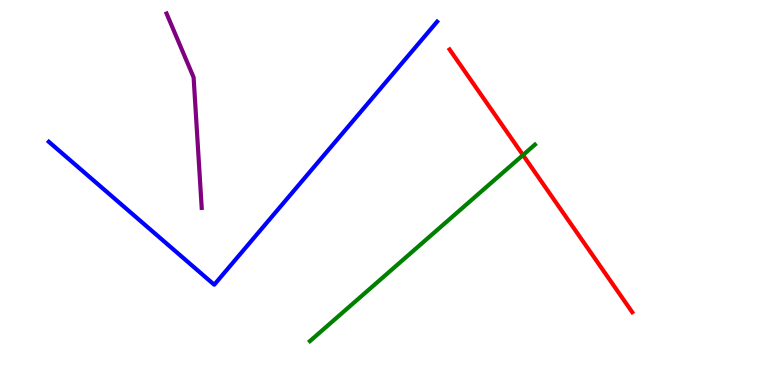[{'lines': ['blue', 'red'], 'intersections': []}, {'lines': ['green', 'red'], 'intersections': [{'x': 6.75, 'y': 5.97}]}, {'lines': ['purple', 'red'], 'intersections': []}, {'lines': ['blue', 'green'], 'intersections': []}, {'lines': ['blue', 'purple'], 'intersections': []}, {'lines': ['green', 'purple'], 'intersections': []}]